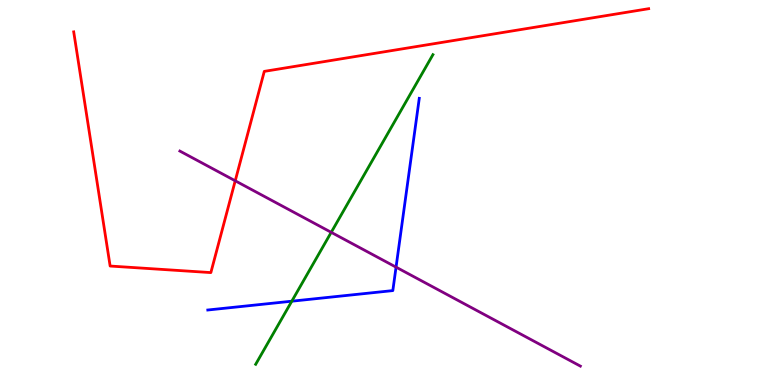[{'lines': ['blue', 'red'], 'intersections': []}, {'lines': ['green', 'red'], 'intersections': []}, {'lines': ['purple', 'red'], 'intersections': [{'x': 3.04, 'y': 5.3}]}, {'lines': ['blue', 'green'], 'intersections': [{'x': 3.77, 'y': 2.18}]}, {'lines': ['blue', 'purple'], 'intersections': [{'x': 5.11, 'y': 3.06}]}, {'lines': ['green', 'purple'], 'intersections': [{'x': 4.27, 'y': 3.97}]}]